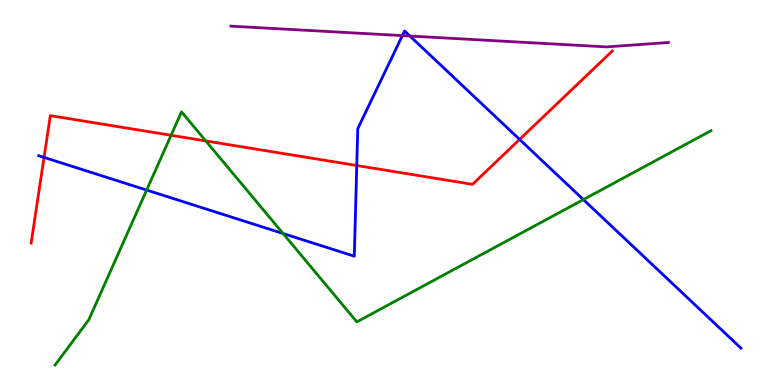[{'lines': ['blue', 'red'], 'intersections': [{'x': 0.568, 'y': 5.91}, {'x': 4.6, 'y': 5.7}, {'x': 6.7, 'y': 6.38}]}, {'lines': ['green', 'red'], 'intersections': [{'x': 2.21, 'y': 6.49}, {'x': 2.66, 'y': 6.34}]}, {'lines': ['purple', 'red'], 'intersections': []}, {'lines': ['blue', 'green'], 'intersections': [{'x': 1.89, 'y': 5.06}, {'x': 3.65, 'y': 3.93}, {'x': 7.53, 'y': 4.82}]}, {'lines': ['blue', 'purple'], 'intersections': [{'x': 5.19, 'y': 9.07}, {'x': 5.29, 'y': 9.06}]}, {'lines': ['green', 'purple'], 'intersections': []}]